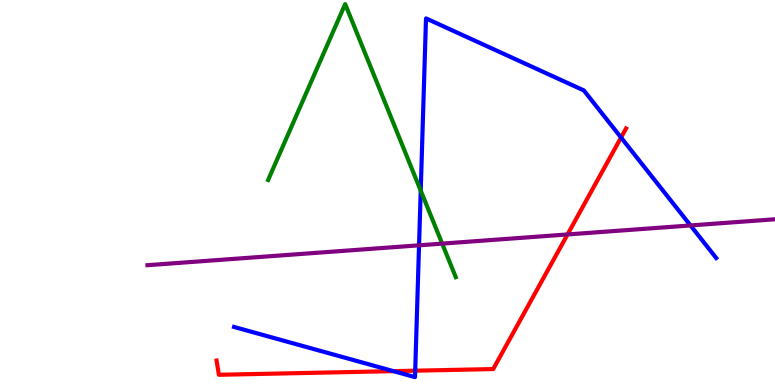[{'lines': ['blue', 'red'], 'intersections': [{'x': 5.08, 'y': 0.36}, {'x': 5.36, 'y': 0.372}, {'x': 8.01, 'y': 6.43}]}, {'lines': ['green', 'red'], 'intersections': []}, {'lines': ['purple', 'red'], 'intersections': [{'x': 7.32, 'y': 3.91}]}, {'lines': ['blue', 'green'], 'intersections': [{'x': 5.43, 'y': 5.05}]}, {'lines': ['blue', 'purple'], 'intersections': [{'x': 5.41, 'y': 3.63}, {'x': 8.91, 'y': 4.14}]}, {'lines': ['green', 'purple'], 'intersections': [{'x': 5.71, 'y': 3.67}]}]